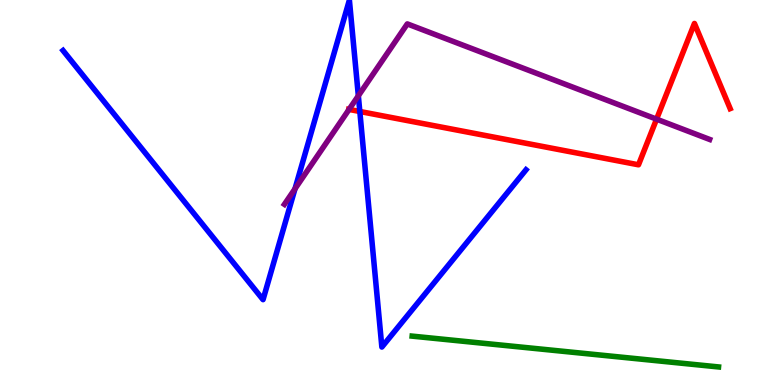[{'lines': ['blue', 'red'], 'intersections': [{'x': 4.64, 'y': 7.1}]}, {'lines': ['green', 'red'], 'intersections': []}, {'lines': ['purple', 'red'], 'intersections': [{'x': 4.5, 'y': 7.16}, {'x': 8.47, 'y': 6.91}]}, {'lines': ['blue', 'green'], 'intersections': []}, {'lines': ['blue', 'purple'], 'intersections': [{'x': 3.81, 'y': 5.1}, {'x': 4.62, 'y': 7.51}]}, {'lines': ['green', 'purple'], 'intersections': []}]